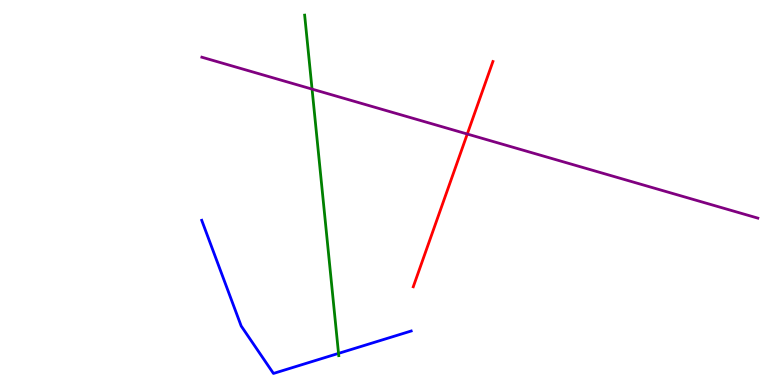[{'lines': ['blue', 'red'], 'intersections': []}, {'lines': ['green', 'red'], 'intersections': []}, {'lines': ['purple', 'red'], 'intersections': [{'x': 6.03, 'y': 6.52}]}, {'lines': ['blue', 'green'], 'intersections': [{'x': 4.37, 'y': 0.821}]}, {'lines': ['blue', 'purple'], 'intersections': []}, {'lines': ['green', 'purple'], 'intersections': [{'x': 4.03, 'y': 7.69}]}]